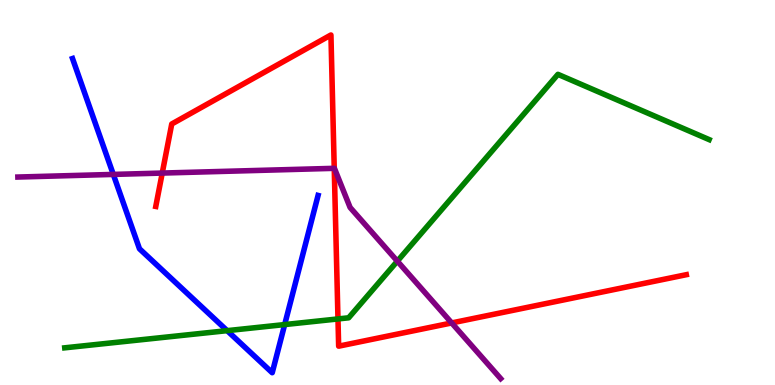[{'lines': ['blue', 'red'], 'intersections': []}, {'lines': ['green', 'red'], 'intersections': [{'x': 4.36, 'y': 1.72}]}, {'lines': ['purple', 'red'], 'intersections': [{'x': 2.09, 'y': 5.5}, {'x': 4.31, 'y': 5.63}, {'x': 5.83, 'y': 1.61}]}, {'lines': ['blue', 'green'], 'intersections': [{'x': 2.93, 'y': 1.41}, {'x': 3.67, 'y': 1.57}]}, {'lines': ['blue', 'purple'], 'intersections': [{'x': 1.46, 'y': 5.47}]}, {'lines': ['green', 'purple'], 'intersections': [{'x': 5.13, 'y': 3.22}]}]